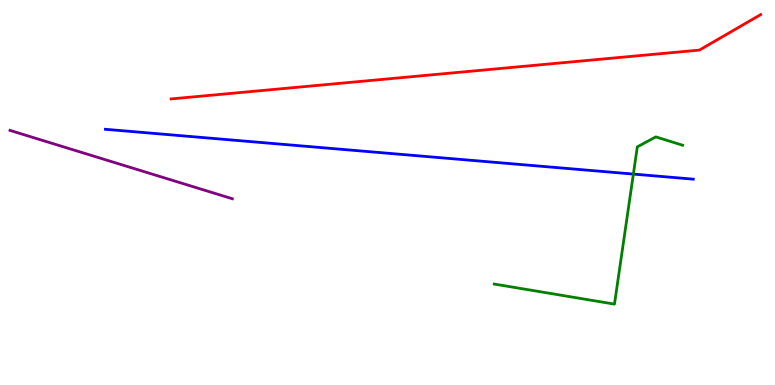[{'lines': ['blue', 'red'], 'intersections': []}, {'lines': ['green', 'red'], 'intersections': []}, {'lines': ['purple', 'red'], 'intersections': []}, {'lines': ['blue', 'green'], 'intersections': [{'x': 8.17, 'y': 5.48}]}, {'lines': ['blue', 'purple'], 'intersections': []}, {'lines': ['green', 'purple'], 'intersections': []}]